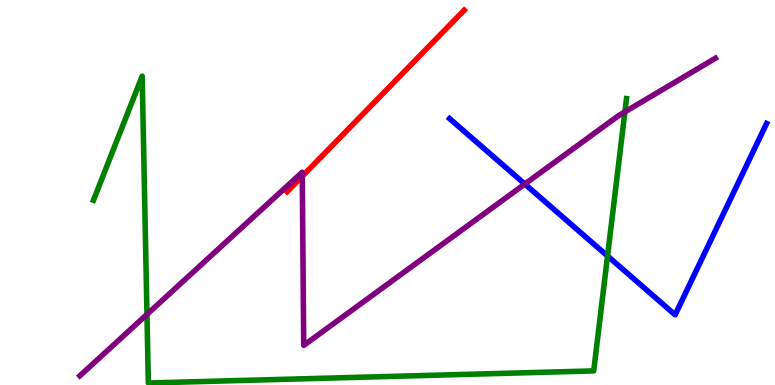[{'lines': ['blue', 'red'], 'intersections': []}, {'lines': ['green', 'red'], 'intersections': []}, {'lines': ['purple', 'red'], 'intersections': [{'x': 3.9, 'y': 5.42}]}, {'lines': ['blue', 'green'], 'intersections': [{'x': 7.84, 'y': 3.35}]}, {'lines': ['blue', 'purple'], 'intersections': [{'x': 6.77, 'y': 5.22}]}, {'lines': ['green', 'purple'], 'intersections': [{'x': 1.9, 'y': 1.83}, {'x': 8.06, 'y': 7.09}]}]